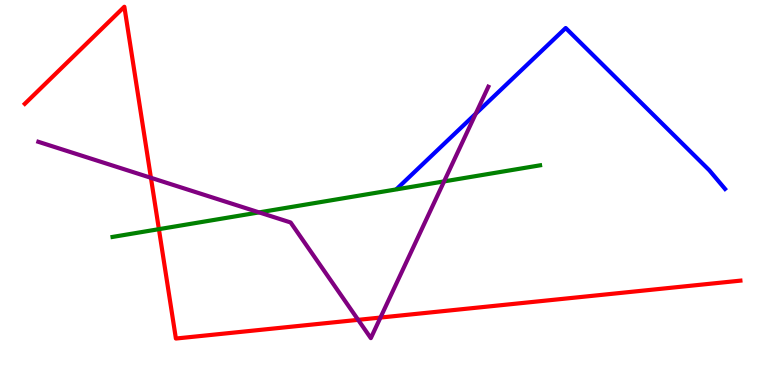[{'lines': ['blue', 'red'], 'intersections': []}, {'lines': ['green', 'red'], 'intersections': [{'x': 2.05, 'y': 4.05}]}, {'lines': ['purple', 'red'], 'intersections': [{'x': 1.95, 'y': 5.38}, {'x': 4.62, 'y': 1.69}, {'x': 4.91, 'y': 1.75}]}, {'lines': ['blue', 'green'], 'intersections': []}, {'lines': ['blue', 'purple'], 'intersections': [{'x': 6.14, 'y': 7.05}]}, {'lines': ['green', 'purple'], 'intersections': [{'x': 3.34, 'y': 4.48}, {'x': 5.73, 'y': 5.29}]}]